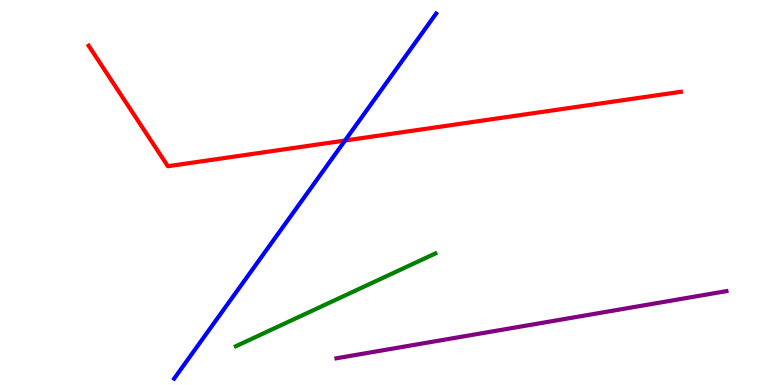[{'lines': ['blue', 'red'], 'intersections': [{'x': 4.45, 'y': 6.35}]}, {'lines': ['green', 'red'], 'intersections': []}, {'lines': ['purple', 'red'], 'intersections': []}, {'lines': ['blue', 'green'], 'intersections': []}, {'lines': ['blue', 'purple'], 'intersections': []}, {'lines': ['green', 'purple'], 'intersections': []}]